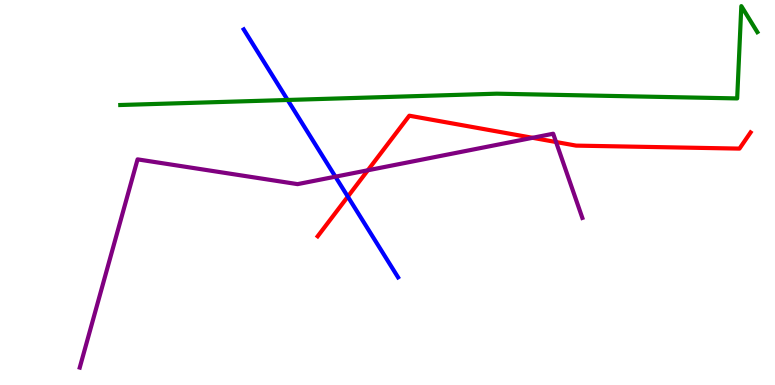[{'lines': ['blue', 'red'], 'intersections': [{'x': 4.49, 'y': 4.89}]}, {'lines': ['green', 'red'], 'intersections': []}, {'lines': ['purple', 'red'], 'intersections': [{'x': 4.75, 'y': 5.58}, {'x': 6.87, 'y': 6.42}, {'x': 7.17, 'y': 6.31}]}, {'lines': ['blue', 'green'], 'intersections': [{'x': 3.71, 'y': 7.4}]}, {'lines': ['blue', 'purple'], 'intersections': [{'x': 4.33, 'y': 5.41}]}, {'lines': ['green', 'purple'], 'intersections': []}]